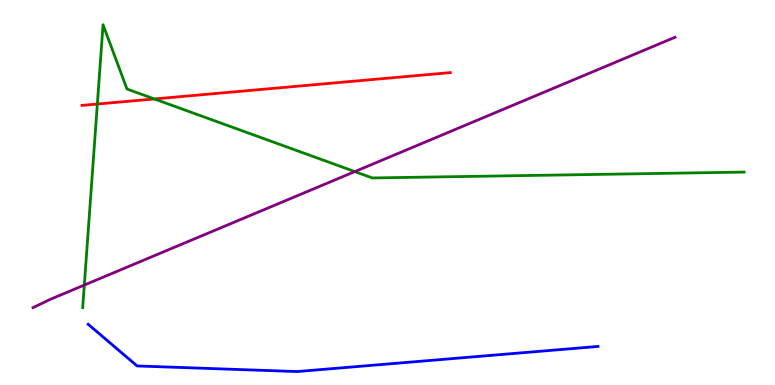[{'lines': ['blue', 'red'], 'intersections': []}, {'lines': ['green', 'red'], 'intersections': [{'x': 1.26, 'y': 7.3}, {'x': 1.99, 'y': 7.43}]}, {'lines': ['purple', 'red'], 'intersections': []}, {'lines': ['blue', 'green'], 'intersections': []}, {'lines': ['blue', 'purple'], 'intersections': []}, {'lines': ['green', 'purple'], 'intersections': [{'x': 1.09, 'y': 2.6}, {'x': 4.58, 'y': 5.54}]}]